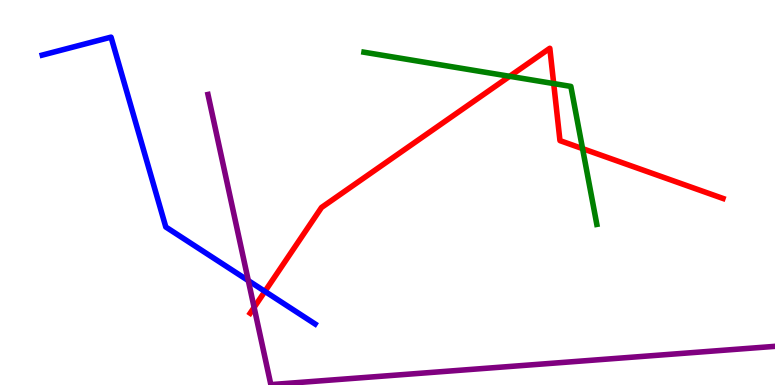[{'lines': ['blue', 'red'], 'intersections': [{'x': 3.42, 'y': 2.43}]}, {'lines': ['green', 'red'], 'intersections': [{'x': 6.58, 'y': 8.02}, {'x': 7.14, 'y': 7.83}, {'x': 7.52, 'y': 6.14}]}, {'lines': ['purple', 'red'], 'intersections': [{'x': 3.28, 'y': 2.02}]}, {'lines': ['blue', 'green'], 'intersections': []}, {'lines': ['blue', 'purple'], 'intersections': [{'x': 3.2, 'y': 2.71}]}, {'lines': ['green', 'purple'], 'intersections': []}]